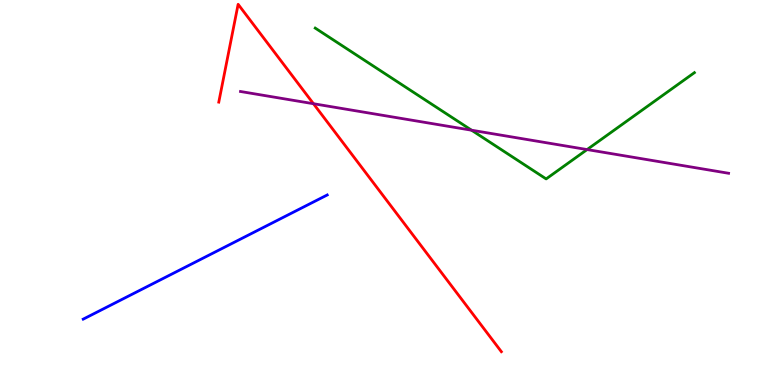[{'lines': ['blue', 'red'], 'intersections': []}, {'lines': ['green', 'red'], 'intersections': []}, {'lines': ['purple', 'red'], 'intersections': [{'x': 4.04, 'y': 7.31}]}, {'lines': ['blue', 'green'], 'intersections': []}, {'lines': ['blue', 'purple'], 'intersections': []}, {'lines': ['green', 'purple'], 'intersections': [{'x': 6.08, 'y': 6.62}, {'x': 7.58, 'y': 6.12}]}]